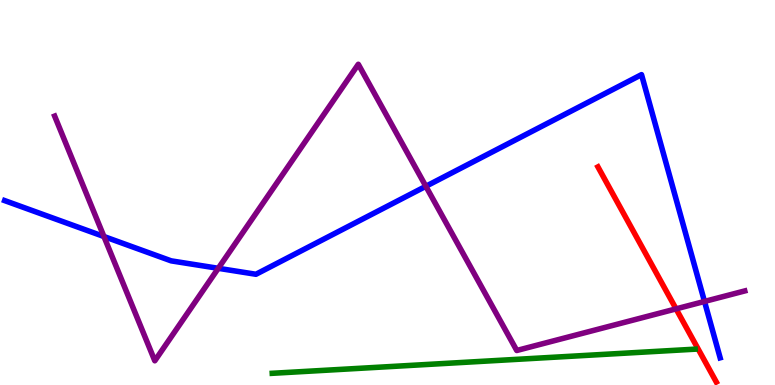[{'lines': ['blue', 'red'], 'intersections': []}, {'lines': ['green', 'red'], 'intersections': []}, {'lines': ['purple', 'red'], 'intersections': [{'x': 8.72, 'y': 1.98}]}, {'lines': ['blue', 'green'], 'intersections': []}, {'lines': ['blue', 'purple'], 'intersections': [{'x': 1.34, 'y': 3.86}, {'x': 2.82, 'y': 3.03}, {'x': 5.49, 'y': 5.16}, {'x': 9.09, 'y': 2.17}]}, {'lines': ['green', 'purple'], 'intersections': []}]